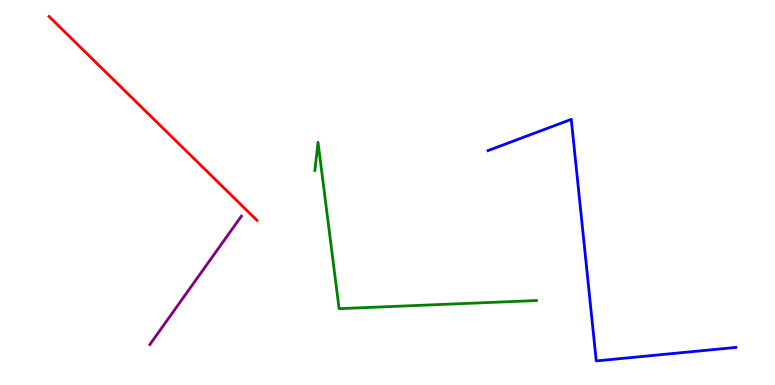[{'lines': ['blue', 'red'], 'intersections': []}, {'lines': ['green', 'red'], 'intersections': []}, {'lines': ['purple', 'red'], 'intersections': []}, {'lines': ['blue', 'green'], 'intersections': []}, {'lines': ['blue', 'purple'], 'intersections': []}, {'lines': ['green', 'purple'], 'intersections': []}]